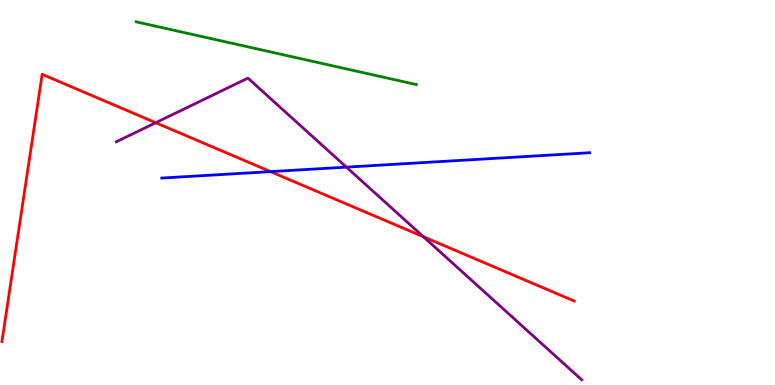[{'lines': ['blue', 'red'], 'intersections': [{'x': 3.49, 'y': 5.54}]}, {'lines': ['green', 'red'], 'intersections': []}, {'lines': ['purple', 'red'], 'intersections': [{'x': 2.01, 'y': 6.81}, {'x': 5.46, 'y': 3.85}]}, {'lines': ['blue', 'green'], 'intersections': []}, {'lines': ['blue', 'purple'], 'intersections': [{'x': 4.47, 'y': 5.66}]}, {'lines': ['green', 'purple'], 'intersections': []}]